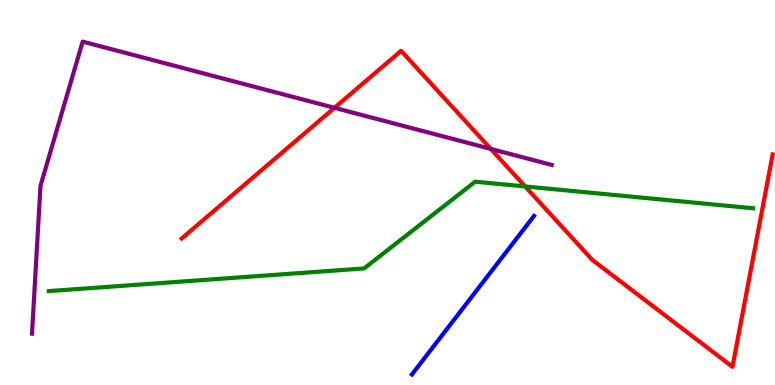[{'lines': ['blue', 'red'], 'intersections': []}, {'lines': ['green', 'red'], 'intersections': [{'x': 6.78, 'y': 5.16}]}, {'lines': ['purple', 'red'], 'intersections': [{'x': 4.32, 'y': 7.2}, {'x': 6.33, 'y': 6.13}]}, {'lines': ['blue', 'green'], 'intersections': []}, {'lines': ['blue', 'purple'], 'intersections': []}, {'lines': ['green', 'purple'], 'intersections': []}]